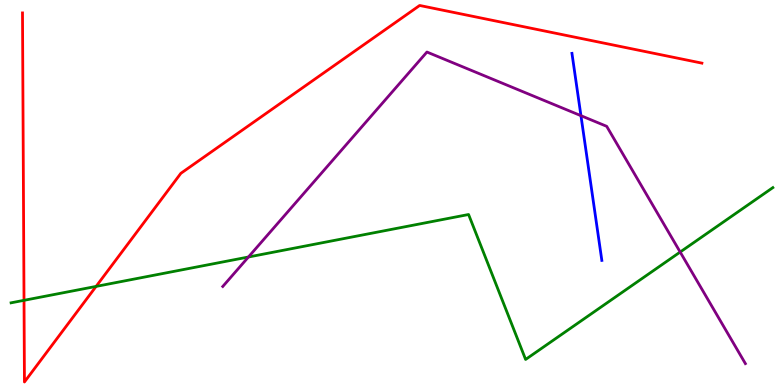[{'lines': ['blue', 'red'], 'intersections': []}, {'lines': ['green', 'red'], 'intersections': [{'x': 0.31, 'y': 2.2}, {'x': 1.24, 'y': 2.56}]}, {'lines': ['purple', 'red'], 'intersections': []}, {'lines': ['blue', 'green'], 'intersections': []}, {'lines': ['blue', 'purple'], 'intersections': [{'x': 7.5, 'y': 7.0}]}, {'lines': ['green', 'purple'], 'intersections': [{'x': 3.21, 'y': 3.32}, {'x': 8.78, 'y': 3.45}]}]